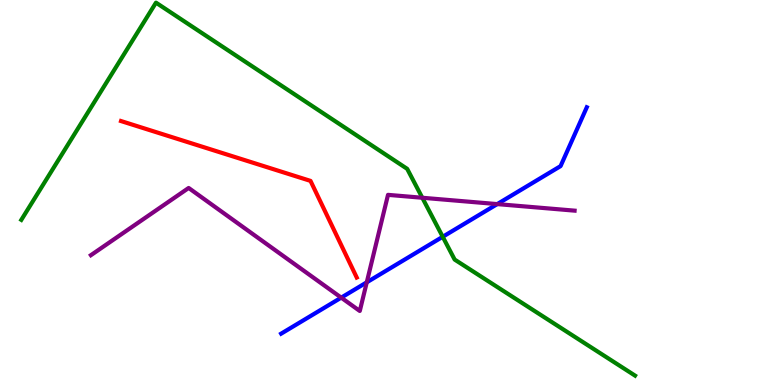[{'lines': ['blue', 'red'], 'intersections': []}, {'lines': ['green', 'red'], 'intersections': []}, {'lines': ['purple', 'red'], 'intersections': []}, {'lines': ['blue', 'green'], 'intersections': [{'x': 5.71, 'y': 3.85}]}, {'lines': ['blue', 'purple'], 'intersections': [{'x': 4.4, 'y': 2.27}, {'x': 4.73, 'y': 2.67}, {'x': 6.42, 'y': 4.7}]}, {'lines': ['green', 'purple'], 'intersections': [{'x': 5.45, 'y': 4.86}]}]